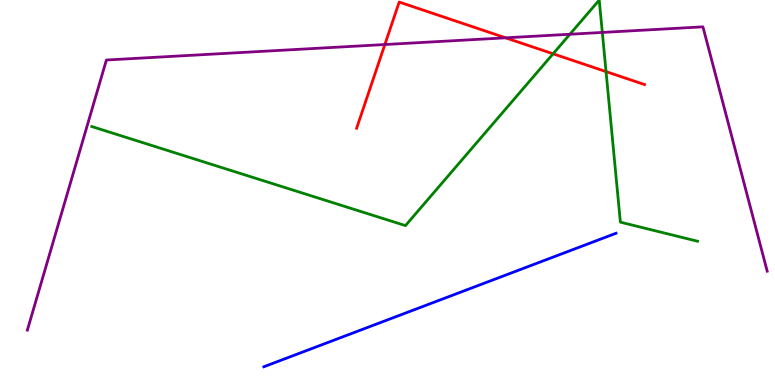[{'lines': ['blue', 'red'], 'intersections': []}, {'lines': ['green', 'red'], 'intersections': [{'x': 7.14, 'y': 8.6}, {'x': 7.82, 'y': 8.14}]}, {'lines': ['purple', 'red'], 'intersections': [{'x': 4.97, 'y': 8.84}, {'x': 6.52, 'y': 9.02}]}, {'lines': ['blue', 'green'], 'intersections': []}, {'lines': ['blue', 'purple'], 'intersections': []}, {'lines': ['green', 'purple'], 'intersections': [{'x': 7.35, 'y': 9.11}, {'x': 7.77, 'y': 9.16}]}]